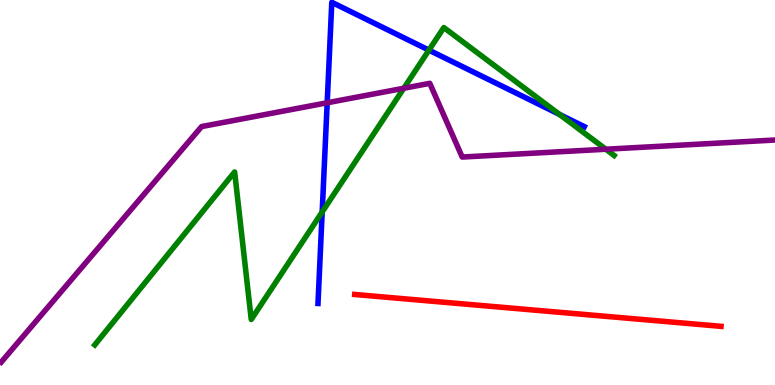[{'lines': ['blue', 'red'], 'intersections': []}, {'lines': ['green', 'red'], 'intersections': []}, {'lines': ['purple', 'red'], 'intersections': []}, {'lines': ['blue', 'green'], 'intersections': [{'x': 4.16, 'y': 4.49}, {'x': 5.53, 'y': 8.7}, {'x': 7.22, 'y': 7.03}]}, {'lines': ['blue', 'purple'], 'intersections': [{'x': 4.22, 'y': 7.33}]}, {'lines': ['green', 'purple'], 'intersections': [{'x': 5.21, 'y': 7.71}, {'x': 7.82, 'y': 6.12}]}]